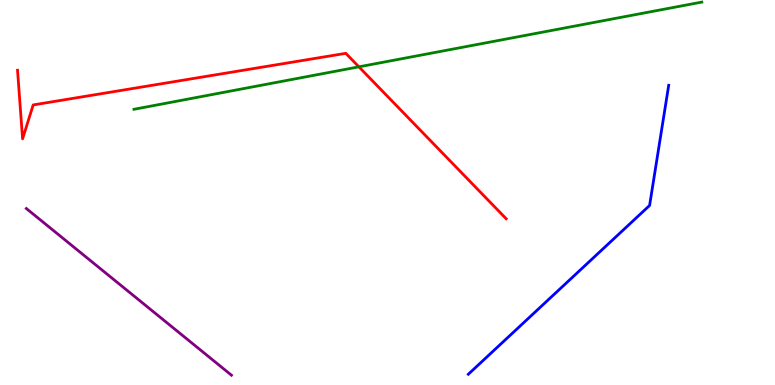[{'lines': ['blue', 'red'], 'intersections': []}, {'lines': ['green', 'red'], 'intersections': [{'x': 4.63, 'y': 8.26}]}, {'lines': ['purple', 'red'], 'intersections': []}, {'lines': ['blue', 'green'], 'intersections': []}, {'lines': ['blue', 'purple'], 'intersections': []}, {'lines': ['green', 'purple'], 'intersections': []}]